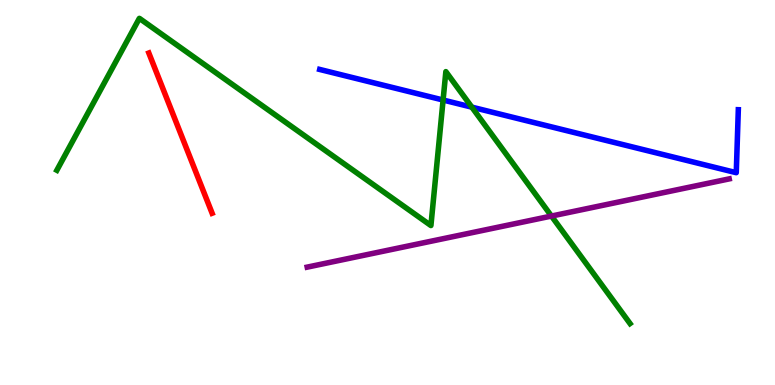[{'lines': ['blue', 'red'], 'intersections': []}, {'lines': ['green', 'red'], 'intersections': []}, {'lines': ['purple', 'red'], 'intersections': []}, {'lines': ['blue', 'green'], 'intersections': [{'x': 5.72, 'y': 7.4}, {'x': 6.09, 'y': 7.22}]}, {'lines': ['blue', 'purple'], 'intersections': []}, {'lines': ['green', 'purple'], 'intersections': [{'x': 7.12, 'y': 4.39}]}]